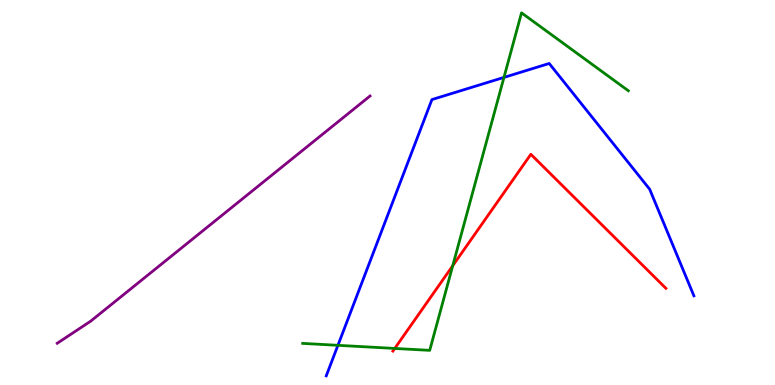[{'lines': ['blue', 'red'], 'intersections': []}, {'lines': ['green', 'red'], 'intersections': [{'x': 5.09, 'y': 0.95}, {'x': 5.84, 'y': 3.1}]}, {'lines': ['purple', 'red'], 'intersections': []}, {'lines': ['blue', 'green'], 'intersections': [{'x': 4.36, 'y': 1.03}, {'x': 6.5, 'y': 7.99}]}, {'lines': ['blue', 'purple'], 'intersections': []}, {'lines': ['green', 'purple'], 'intersections': []}]